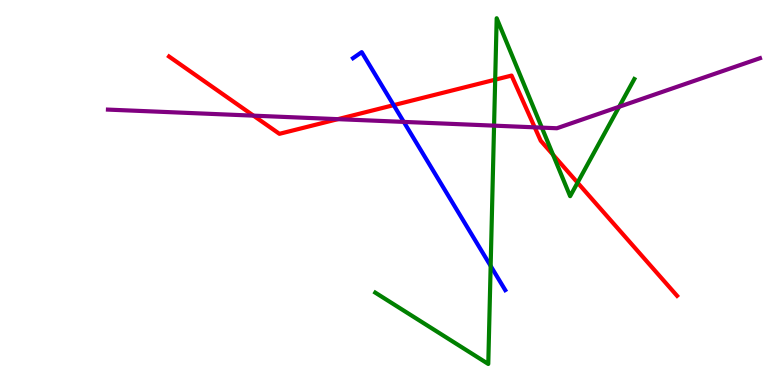[{'lines': ['blue', 'red'], 'intersections': [{'x': 5.08, 'y': 7.27}]}, {'lines': ['green', 'red'], 'intersections': [{'x': 6.39, 'y': 7.93}, {'x': 7.14, 'y': 5.98}, {'x': 7.45, 'y': 5.26}]}, {'lines': ['purple', 'red'], 'intersections': [{'x': 3.27, 'y': 7.0}, {'x': 4.36, 'y': 6.91}, {'x': 6.9, 'y': 6.69}]}, {'lines': ['blue', 'green'], 'intersections': [{'x': 6.33, 'y': 3.09}]}, {'lines': ['blue', 'purple'], 'intersections': [{'x': 5.21, 'y': 6.83}]}, {'lines': ['green', 'purple'], 'intersections': [{'x': 6.38, 'y': 6.74}, {'x': 6.99, 'y': 6.68}, {'x': 7.99, 'y': 7.23}]}]